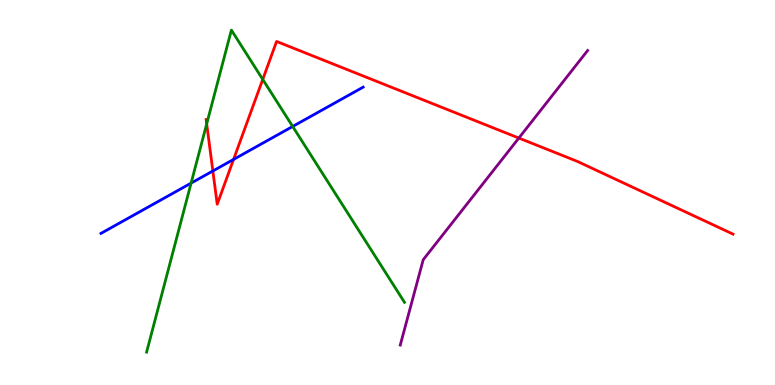[{'lines': ['blue', 'red'], 'intersections': [{'x': 2.75, 'y': 5.56}, {'x': 3.01, 'y': 5.86}]}, {'lines': ['green', 'red'], 'intersections': [{'x': 2.67, 'y': 6.78}, {'x': 3.39, 'y': 7.94}]}, {'lines': ['purple', 'red'], 'intersections': [{'x': 6.69, 'y': 6.41}]}, {'lines': ['blue', 'green'], 'intersections': [{'x': 2.47, 'y': 5.24}, {'x': 3.78, 'y': 6.72}]}, {'lines': ['blue', 'purple'], 'intersections': []}, {'lines': ['green', 'purple'], 'intersections': []}]